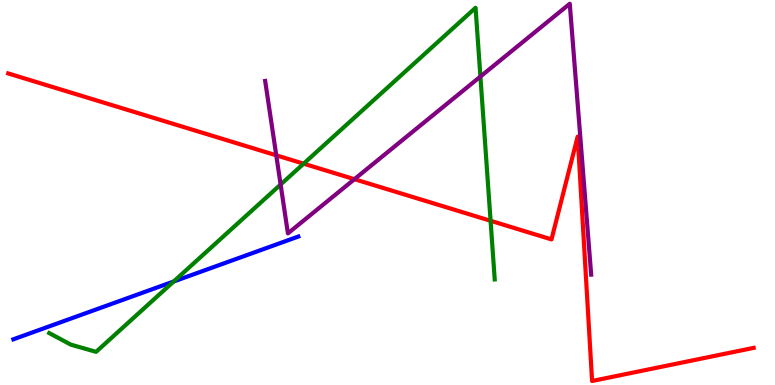[{'lines': ['blue', 'red'], 'intersections': []}, {'lines': ['green', 'red'], 'intersections': [{'x': 3.92, 'y': 5.75}, {'x': 6.33, 'y': 4.27}]}, {'lines': ['purple', 'red'], 'intersections': [{'x': 3.56, 'y': 5.97}, {'x': 4.57, 'y': 5.35}]}, {'lines': ['blue', 'green'], 'intersections': [{'x': 2.24, 'y': 2.69}]}, {'lines': ['blue', 'purple'], 'intersections': []}, {'lines': ['green', 'purple'], 'intersections': [{'x': 3.62, 'y': 5.21}, {'x': 6.2, 'y': 8.01}]}]